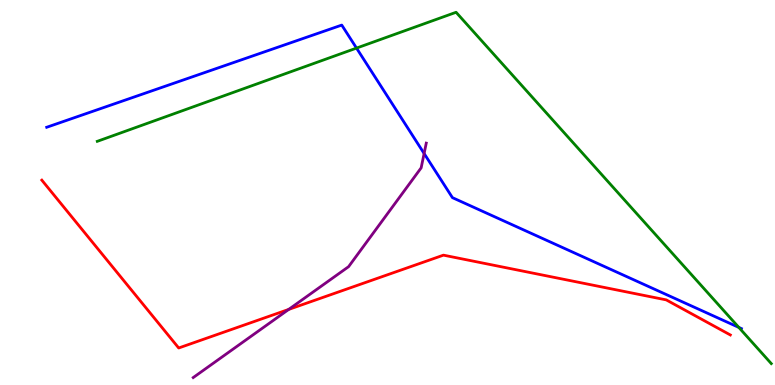[{'lines': ['blue', 'red'], 'intersections': []}, {'lines': ['green', 'red'], 'intersections': []}, {'lines': ['purple', 'red'], 'intersections': [{'x': 3.73, 'y': 1.96}]}, {'lines': ['blue', 'green'], 'intersections': [{'x': 4.6, 'y': 8.75}, {'x': 9.53, 'y': 1.5}]}, {'lines': ['blue', 'purple'], 'intersections': [{'x': 5.47, 'y': 6.01}]}, {'lines': ['green', 'purple'], 'intersections': []}]